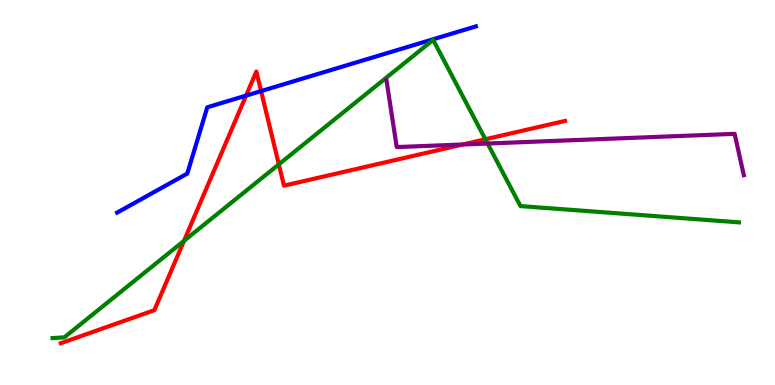[{'lines': ['blue', 'red'], 'intersections': [{'x': 3.18, 'y': 7.52}, {'x': 3.37, 'y': 7.63}]}, {'lines': ['green', 'red'], 'intersections': [{'x': 2.37, 'y': 3.74}, {'x': 3.6, 'y': 5.73}, {'x': 6.26, 'y': 6.38}]}, {'lines': ['purple', 'red'], 'intersections': [{'x': 5.97, 'y': 6.25}]}, {'lines': ['blue', 'green'], 'intersections': []}, {'lines': ['blue', 'purple'], 'intersections': []}, {'lines': ['green', 'purple'], 'intersections': [{'x': 6.29, 'y': 6.27}]}]